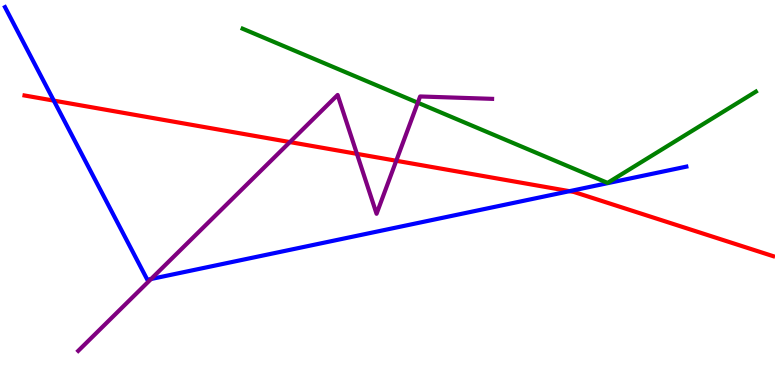[{'lines': ['blue', 'red'], 'intersections': [{'x': 0.694, 'y': 7.39}, {'x': 7.35, 'y': 5.03}]}, {'lines': ['green', 'red'], 'intersections': []}, {'lines': ['purple', 'red'], 'intersections': [{'x': 3.74, 'y': 6.31}, {'x': 4.61, 'y': 6.0}, {'x': 5.11, 'y': 5.82}]}, {'lines': ['blue', 'green'], 'intersections': []}, {'lines': ['blue', 'purple'], 'intersections': [{'x': 1.95, 'y': 2.75}]}, {'lines': ['green', 'purple'], 'intersections': [{'x': 5.39, 'y': 7.33}]}]